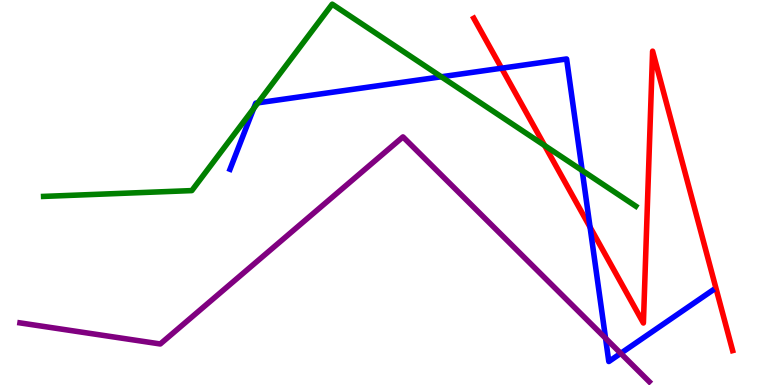[{'lines': ['blue', 'red'], 'intersections': [{'x': 6.47, 'y': 8.23}, {'x': 7.61, 'y': 4.1}]}, {'lines': ['green', 'red'], 'intersections': [{'x': 7.03, 'y': 6.22}]}, {'lines': ['purple', 'red'], 'intersections': []}, {'lines': ['blue', 'green'], 'intersections': [{'x': 3.27, 'y': 7.18}, {'x': 3.33, 'y': 7.33}, {'x': 5.69, 'y': 8.01}, {'x': 7.51, 'y': 5.57}]}, {'lines': ['blue', 'purple'], 'intersections': [{'x': 7.81, 'y': 1.21}, {'x': 8.01, 'y': 0.823}]}, {'lines': ['green', 'purple'], 'intersections': []}]